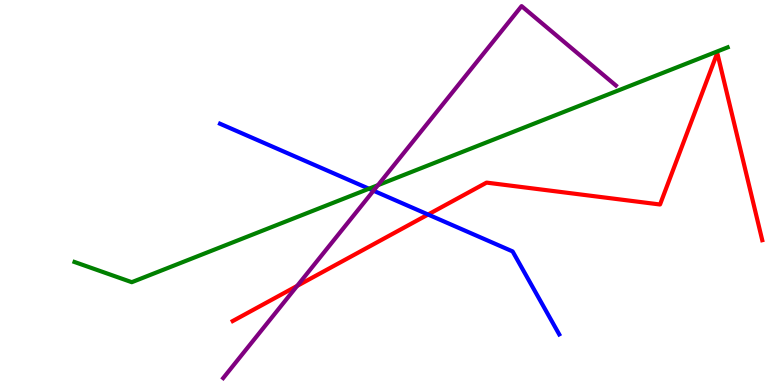[{'lines': ['blue', 'red'], 'intersections': [{'x': 5.52, 'y': 4.43}]}, {'lines': ['green', 'red'], 'intersections': []}, {'lines': ['purple', 'red'], 'intersections': [{'x': 3.83, 'y': 2.57}]}, {'lines': ['blue', 'green'], 'intersections': [{'x': 4.76, 'y': 5.1}]}, {'lines': ['blue', 'purple'], 'intersections': [{'x': 4.82, 'y': 5.05}]}, {'lines': ['green', 'purple'], 'intersections': [{'x': 4.88, 'y': 5.19}]}]